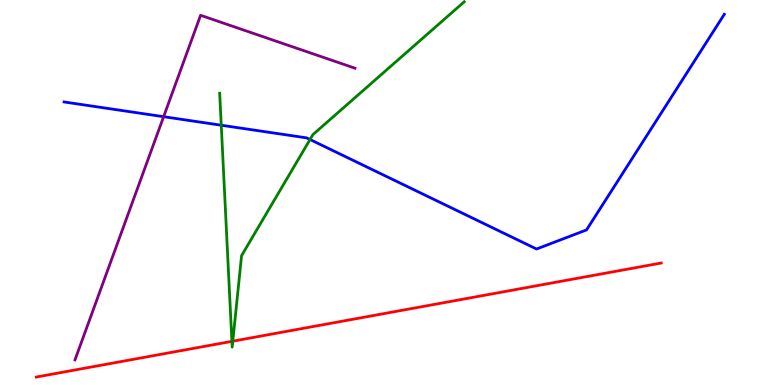[{'lines': ['blue', 'red'], 'intersections': []}, {'lines': ['green', 'red'], 'intersections': [{'x': 2.99, 'y': 1.13}, {'x': 3.0, 'y': 1.14}]}, {'lines': ['purple', 'red'], 'intersections': []}, {'lines': ['blue', 'green'], 'intersections': [{'x': 2.85, 'y': 6.75}, {'x': 4.0, 'y': 6.38}]}, {'lines': ['blue', 'purple'], 'intersections': [{'x': 2.11, 'y': 6.97}]}, {'lines': ['green', 'purple'], 'intersections': []}]